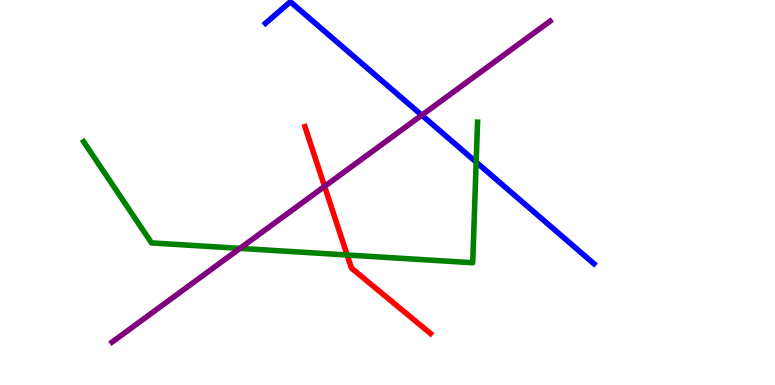[{'lines': ['blue', 'red'], 'intersections': []}, {'lines': ['green', 'red'], 'intersections': [{'x': 4.48, 'y': 3.38}]}, {'lines': ['purple', 'red'], 'intersections': [{'x': 4.19, 'y': 5.16}]}, {'lines': ['blue', 'green'], 'intersections': [{'x': 6.14, 'y': 5.79}]}, {'lines': ['blue', 'purple'], 'intersections': [{'x': 5.44, 'y': 7.01}]}, {'lines': ['green', 'purple'], 'intersections': [{'x': 3.1, 'y': 3.55}]}]